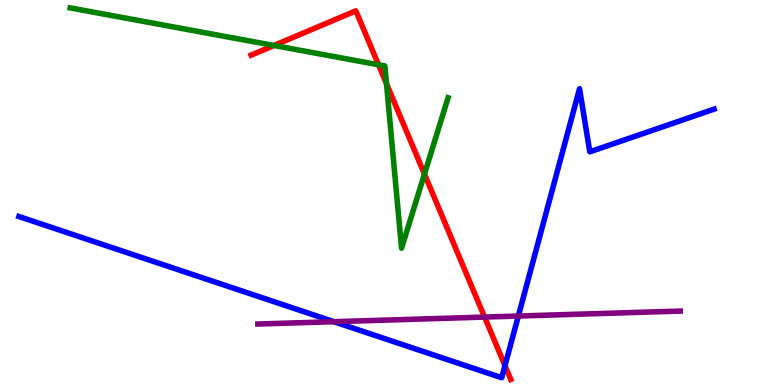[{'lines': ['blue', 'red'], 'intersections': [{'x': 6.52, 'y': 0.503}]}, {'lines': ['green', 'red'], 'intersections': [{'x': 3.53, 'y': 8.82}, {'x': 4.88, 'y': 8.32}, {'x': 4.99, 'y': 7.82}, {'x': 5.48, 'y': 5.48}]}, {'lines': ['purple', 'red'], 'intersections': [{'x': 6.25, 'y': 1.76}]}, {'lines': ['blue', 'green'], 'intersections': []}, {'lines': ['blue', 'purple'], 'intersections': [{'x': 4.31, 'y': 1.64}, {'x': 6.69, 'y': 1.79}]}, {'lines': ['green', 'purple'], 'intersections': []}]